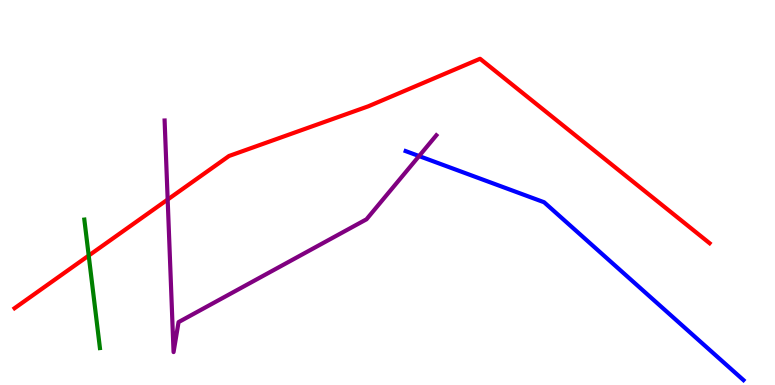[{'lines': ['blue', 'red'], 'intersections': []}, {'lines': ['green', 'red'], 'intersections': [{'x': 1.14, 'y': 3.36}]}, {'lines': ['purple', 'red'], 'intersections': [{'x': 2.16, 'y': 4.82}]}, {'lines': ['blue', 'green'], 'intersections': []}, {'lines': ['blue', 'purple'], 'intersections': [{'x': 5.41, 'y': 5.95}]}, {'lines': ['green', 'purple'], 'intersections': []}]